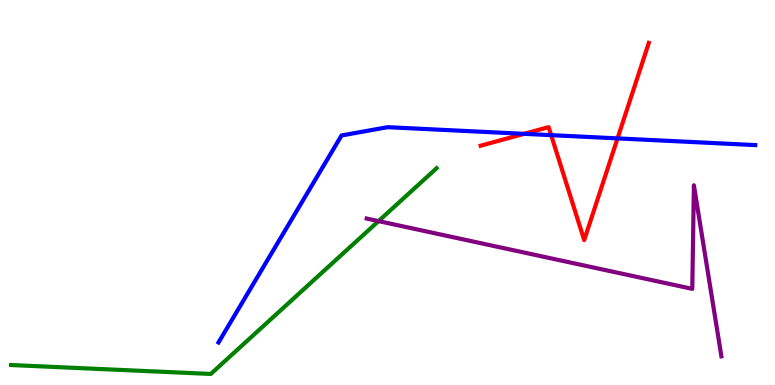[{'lines': ['blue', 'red'], 'intersections': [{'x': 6.76, 'y': 6.52}, {'x': 7.11, 'y': 6.49}, {'x': 7.97, 'y': 6.41}]}, {'lines': ['green', 'red'], 'intersections': []}, {'lines': ['purple', 'red'], 'intersections': []}, {'lines': ['blue', 'green'], 'intersections': []}, {'lines': ['blue', 'purple'], 'intersections': []}, {'lines': ['green', 'purple'], 'intersections': [{'x': 4.88, 'y': 4.26}]}]